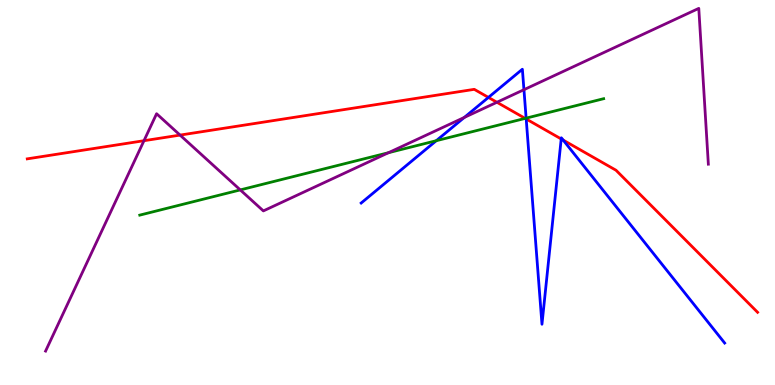[{'lines': ['blue', 'red'], 'intersections': [{'x': 6.3, 'y': 7.47}, {'x': 6.79, 'y': 6.91}, {'x': 7.24, 'y': 6.39}, {'x': 7.27, 'y': 6.36}]}, {'lines': ['green', 'red'], 'intersections': [{'x': 6.78, 'y': 6.92}]}, {'lines': ['purple', 'red'], 'intersections': [{'x': 1.86, 'y': 6.35}, {'x': 2.32, 'y': 6.49}, {'x': 6.41, 'y': 7.34}]}, {'lines': ['blue', 'green'], 'intersections': [{'x': 5.63, 'y': 6.35}, {'x': 6.79, 'y': 6.93}]}, {'lines': ['blue', 'purple'], 'intersections': [{'x': 5.99, 'y': 6.95}, {'x': 6.76, 'y': 7.67}]}, {'lines': ['green', 'purple'], 'intersections': [{'x': 3.1, 'y': 5.07}, {'x': 5.01, 'y': 6.03}]}]